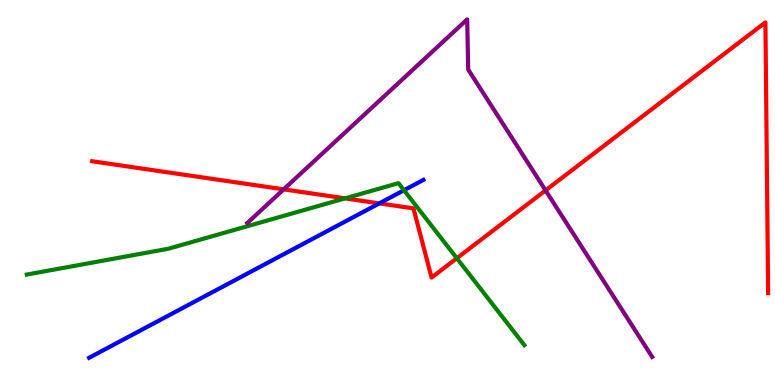[{'lines': ['blue', 'red'], 'intersections': [{'x': 4.89, 'y': 4.72}]}, {'lines': ['green', 'red'], 'intersections': [{'x': 4.45, 'y': 4.85}, {'x': 5.89, 'y': 3.29}]}, {'lines': ['purple', 'red'], 'intersections': [{'x': 3.66, 'y': 5.08}, {'x': 7.04, 'y': 5.05}]}, {'lines': ['blue', 'green'], 'intersections': [{'x': 5.21, 'y': 5.06}]}, {'lines': ['blue', 'purple'], 'intersections': []}, {'lines': ['green', 'purple'], 'intersections': []}]